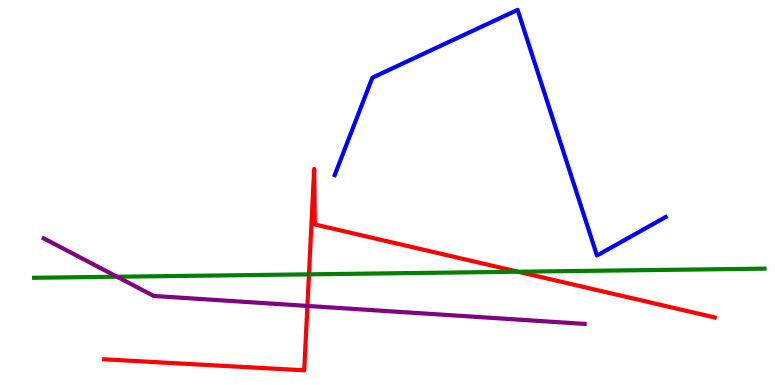[{'lines': ['blue', 'red'], 'intersections': []}, {'lines': ['green', 'red'], 'intersections': [{'x': 3.99, 'y': 2.87}, {'x': 6.68, 'y': 2.94}]}, {'lines': ['purple', 'red'], 'intersections': [{'x': 3.97, 'y': 2.05}]}, {'lines': ['blue', 'green'], 'intersections': []}, {'lines': ['blue', 'purple'], 'intersections': []}, {'lines': ['green', 'purple'], 'intersections': [{'x': 1.51, 'y': 2.81}]}]